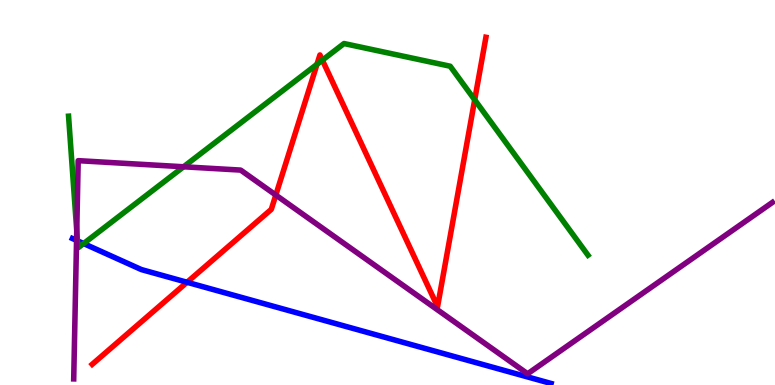[{'lines': ['blue', 'red'], 'intersections': [{'x': 2.41, 'y': 2.67}]}, {'lines': ['green', 'red'], 'intersections': [{'x': 4.09, 'y': 8.33}, {'x': 4.16, 'y': 8.44}, {'x': 6.13, 'y': 7.41}]}, {'lines': ['purple', 'red'], 'intersections': [{'x': 3.56, 'y': 4.93}]}, {'lines': ['blue', 'green'], 'intersections': [{'x': 1.0, 'y': 3.75}, {'x': 1.08, 'y': 3.67}]}, {'lines': ['blue', 'purple'], 'intersections': [{'x': 0.988, 'y': 3.76}]}, {'lines': ['green', 'purple'], 'intersections': [{'x': 0.99, 'y': 4.0}, {'x': 2.37, 'y': 5.67}]}]